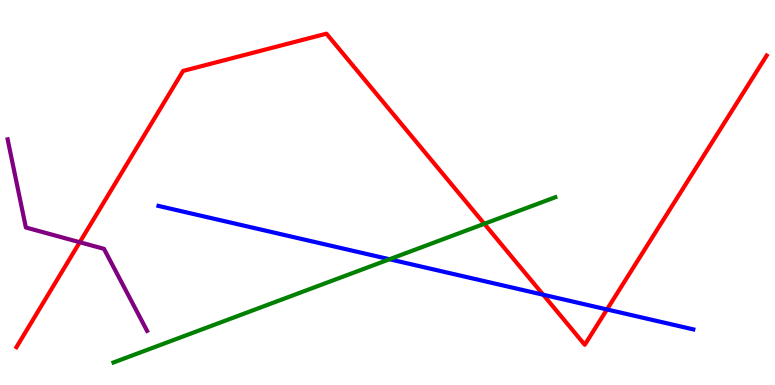[{'lines': ['blue', 'red'], 'intersections': [{'x': 7.01, 'y': 2.34}, {'x': 7.83, 'y': 1.96}]}, {'lines': ['green', 'red'], 'intersections': [{'x': 6.25, 'y': 4.19}]}, {'lines': ['purple', 'red'], 'intersections': [{'x': 1.03, 'y': 3.71}]}, {'lines': ['blue', 'green'], 'intersections': [{'x': 5.03, 'y': 3.27}]}, {'lines': ['blue', 'purple'], 'intersections': []}, {'lines': ['green', 'purple'], 'intersections': []}]